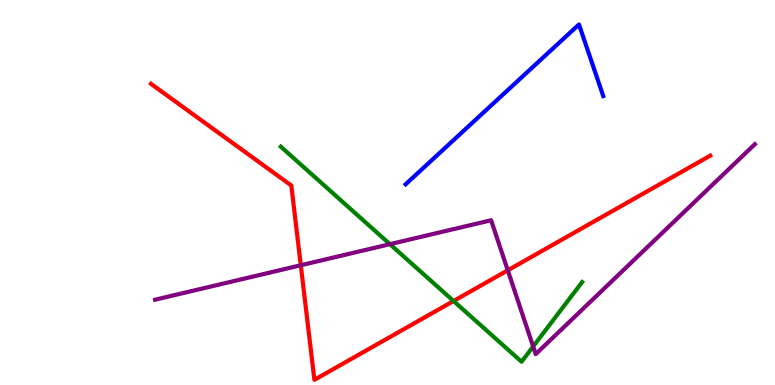[{'lines': ['blue', 'red'], 'intersections': []}, {'lines': ['green', 'red'], 'intersections': [{'x': 5.85, 'y': 2.18}]}, {'lines': ['purple', 'red'], 'intersections': [{'x': 3.88, 'y': 3.11}, {'x': 6.55, 'y': 2.98}]}, {'lines': ['blue', 'green'], 'intersections': []}, {'lines': ['blue', 'purple'], 'intersections': []}, {'lines': ['green', 'purple'], 'intersections': [{'x': 5.03, 'y': 3.66}, {'x': 6.88, 'y': 1.0}]}]